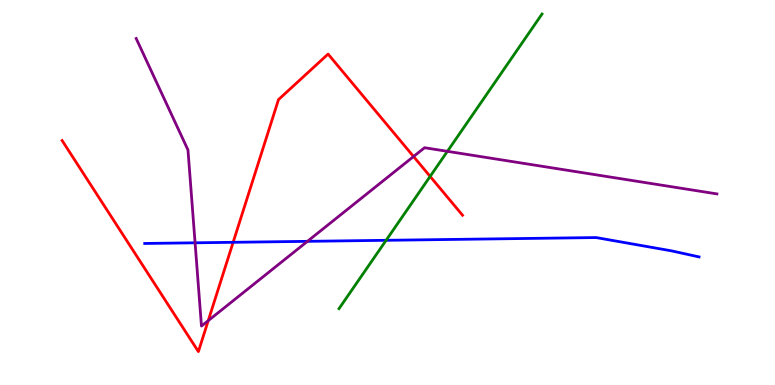[{'lines': ['blue', 'red'], 'intersections': [{'x': 3.01, 'y': 3.71}]}, {'lines': ['green', 'red'], 'intersections': [{'x': 5.55, 'y': 5.42}]}, {'lines': ['purple', 'red'], 'intersections': [{'x': 2.69, 'y': 1.67}, {'x': 5.34, 'y': 5.93}]}, {'lines': ['blue', 'green'], 'intersections': [{'x': 4.98, 'y': 3.76}]}, {'lines': ['blue', 'purple'], 'intersections': [{'x': 2.52, 'y': 3.69}, {'x': 3.97, 'y': 3.73}]}, {'lines': ['green', 'purple'], 'intersections': [{'x': 5.77, 'y': 6.07}]}]